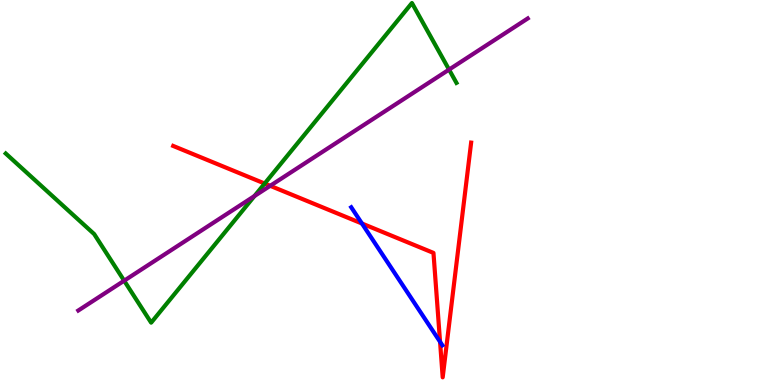[{'lines': ['blue', 'red'], 'intersections': [{'x': 4.67, 'y': 4.19}, {'x': 5.68, 'y': 1.12}]}, {'lines': ['green', 'red'], 'intersections': [{'x': 3.42, 'y': 5.23}]}, {'lines': ['purple', 'red'], 'intersections': [{'x': 3.49, 'y': 5.17}]}, {'lines': ['blue', 'green'], 'intersections': []}, {'lines': ['blue', 'purple'], 'intersections': []}, {'lines': ['green', 'purple'], 'intersections': [{'x': 1.6, 'y': 2.71}, {'x': 3.28, 'y': 4.91}, {'x': 5.79, 'y': 8.19}]}]